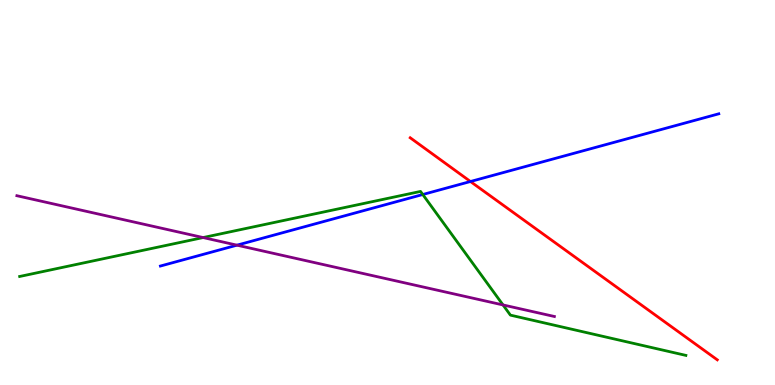[{'lines': ['blue', 'red'], 'intersections': [{'x': 6.07, 'y': 5.29}]}, {'lines': ['green', 'red'], 'intersections': []}, {'lines': ['purple', 'red'], 'intersections': []}, {'lines': ['blue', 'green'], 'intersections': [{'x': 5.46, 'y': 4.95}]}, {'lines': ['blue', 'purple'], 'intersections': [{'x': 3.06, 'y': 3.63}]}, {'lines': ['green', 'purple'], 'intersections': [{'x': 2.62, 'y': 3.83}, {'x': 6.49, 'y': 2.08}]}]